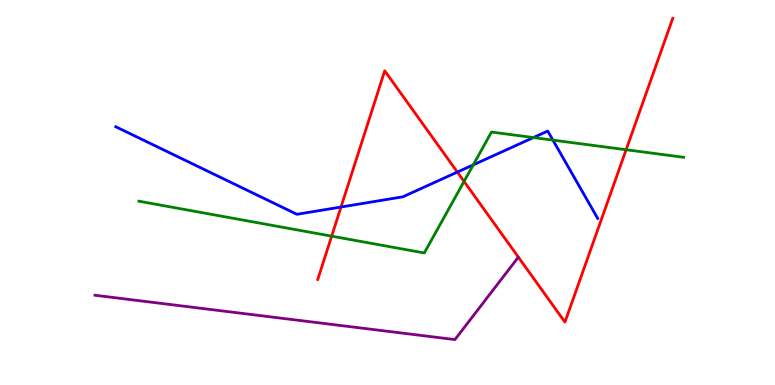[{'lines': ['blue', 'red'], 'intersections': [{'x': 4.4, 'y': 4.62}, {'x': 5.9, 'y': 5.53}]}, {'lines': ['green', 'red'], 'intersections': [{'x': 4.28, 'y': 3.87}, {'x': 5.99, 'y': 5.29}, {'x': 8.08, 'y': 6.11}]}, {'lines': ['purple', 'red'], 'intersections': []}, {'lines': ['blue', 'green'], 'intersections': [{'x': 6.11, 'y': 5.72}, {'x': 6.88, 'y': 6.43}, {'x': 7.13, 'y': 6.36}]}, {'lines': ['blue', 'purple'], 'intersections': []}, {'lines': ['green', 'purple'], 'intersections': []}]